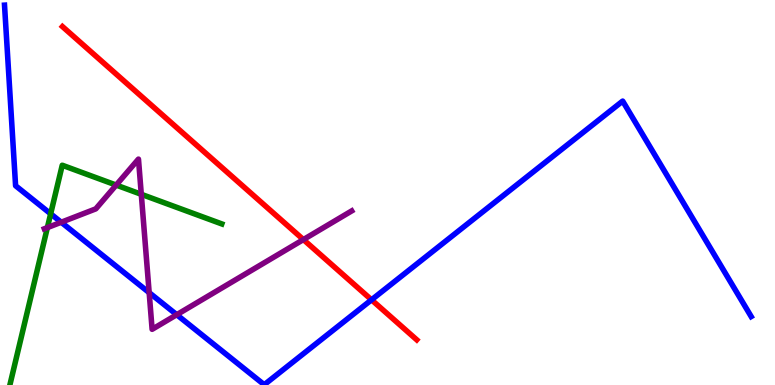[{'lines': ['blue', 'red'], 'intersections': [{'x': 4.79, 'y': 2.21}]}, {'lines': ['green', 'red'], 'intersections': []}, {'lines': ['purple', 'red'], 'intersections': [{'x': 3.91, 'y': 3.78}]}, {'lines': ['blue', 'green'], 'intersections': [{'x': 0.654, 'y': 4.45}]}, {'lines': ['blue', 'purple'], 'intersections': [{'x': 0.79, 'y': 4.23}, {'x': 1.92, 'y': 2.4}, {'x': 2.28, 'y': 1.83}]}, {'lines': ['green', 'purple'], 'intersections': [{'x': 0.611, 'y': 4.09}, {'x': 1.5, 'y': 5.19}, {'x': 1.82, 'y': 4.95}]}]